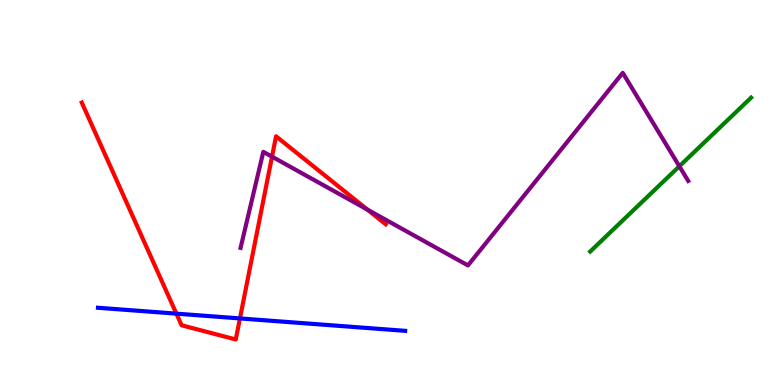[{'lines': ['blue', 'red'], 'intersections': [{'x': 2.28, 'y': 1.85}, {'x': 3.1, 'y': 1.73}]}, {'lines': ['green', 'red'], 'intersections': []}, {'lines': ['purple', 'red'], 'intersections': [{'x': 3.51, 'y': 5.93}, {'x': 4.74, 'y': 4.56}]}, {'lines': ['blue', 'green'], 'intersections': []}, {'lines': ['blue', 'purple'], 'intersections': []}, {'lines': ['green', 'purple'], 'intersections': [{'x': 8.77, 'y': 5.68}]}]